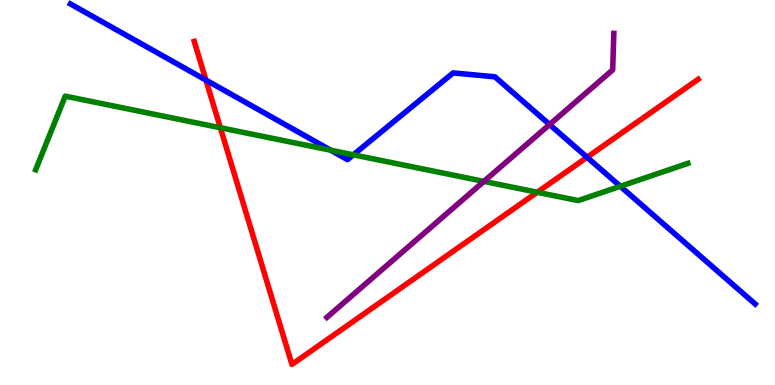[{'lines': ['blue', 'red'], 'intersections': [{'x': 2.66, 'y': 7.92}, {'x': 7.58, 'y': 5.92}]}, {'lines': ['green', 'red'], 'intersections': [{'x': 2.84, 'y': 6.68}, {'x': 6.93, 'y': 5.01}]}, {'lines': ['purple', 'red'], 'intersections': []}, {'lines': ['blue', 'green'], 'intersections': [{'x': 4.27, 'y': 6.1}, {'x': 4.56, 'y': 5.98}, {'x': 8.0, 'y': 5.16}]}, {'lines': ['blue', 'purple'], 'intersections': [{'x': 7.09, 'y': 6.77}]}, {'lines': ['green', 'purple'], 'intersections': [{'x': 6.24, 'y': 5.29}]}]